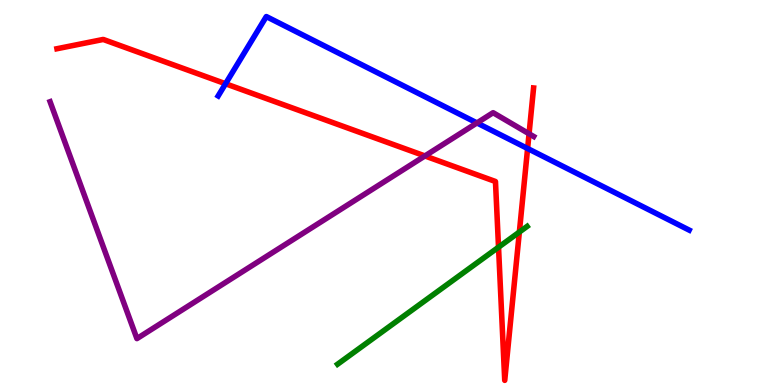[{'lines': ['blue', 'red'], 'intersections': [{'x': 2.91, 'y': 7.82}, {'x': 6.81, 'y': 6.14}]}, {'lines': ['green', 'red'], 'intersections': [{'x': 6.43, 'y': 3.58}, {'x': 6.7, 'y': 3.97}]}, {'lines': ['purple', 'red'], 'intersections': [{'x': 5.48, 'y': 5.95}, {'x': 6.83, 'y': 6.53}]}, {'lines': ['blue', 'green'], 'intersections': []}, {'lines': ['blue', 'purple'], 'intersections': [{'x': 6.15, 'y': 6.81}]}, {'lines': ['green', 'purple'], 'intersections': []}]